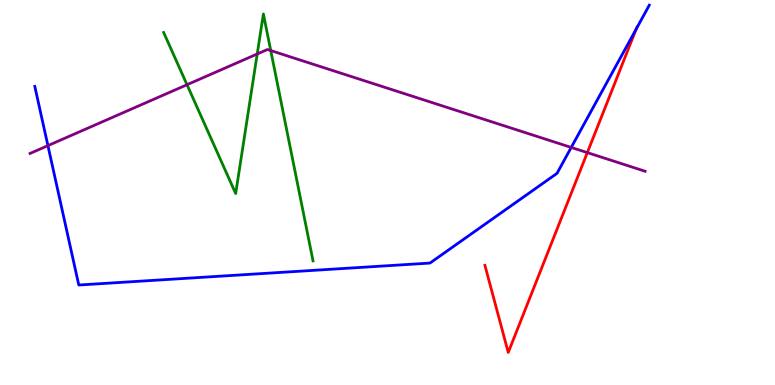[{'lines': ['blue', 'red'], 'intersections': [{'x': 8.21, 'y': 9.25}]}, {'lines': ['green', 'red'], 'intersections': []}, {'lines': ['purple', 'red'], 'intersections': [{'x': 7.58, 'y': 6.04}]}, {'lines': ['blue', 'green'], 'intersections': []}, {'lines': ['blue', 'purple'], 'intersections': [{'x': 0.618, 'y': 6.22}, {'x': 7.37, 'y': 6.17}]}, {'lines': ['green', 'purple'], 'intersections': [{'x': 2.41, 'y': 7.8}, {'x': 3.32, 'y': 8.6}, {'x': 3.49, 'y': 8.69}]}]